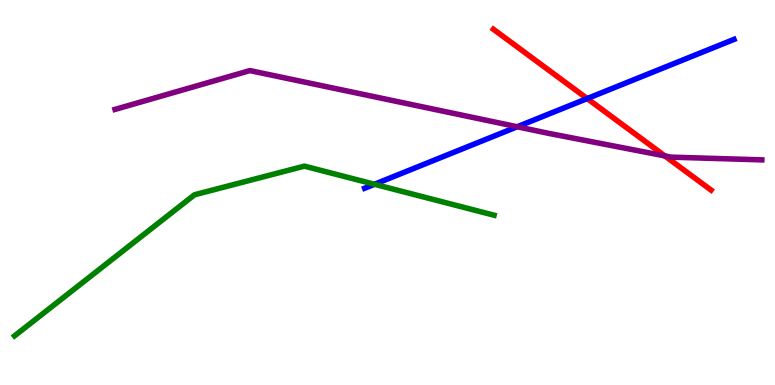[{'lines': ['blue', 'red'], 'intersections': [{'x': 7.58, 'y': 7.44}]}, {'lines': ['green', 'red'], 'intersections': []}, {'lines': ['purple', 'red'], 'intersections': [{'x': 8.58, 'y': 5.95}]}, {'lines': ['blue', 'green'], 'intersections': [{'x': 4.83, 'y': 5.21}]}, {'lines': ['blue', 'purple'], 'intersections': [{'x': 6.67, 'y': 6.71}]}, {'lines': ['green', 'purple'], 'intersections': []}]